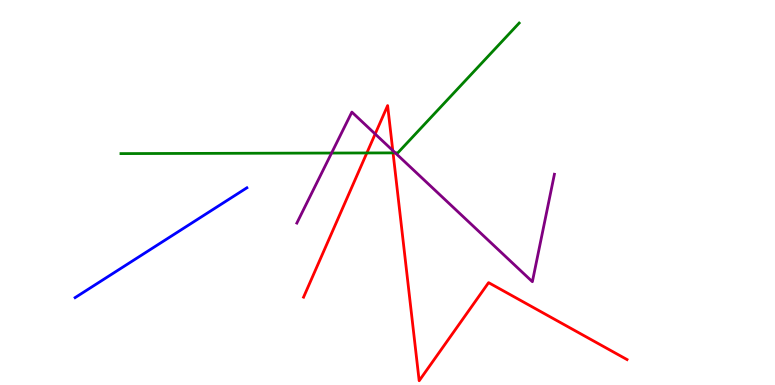[{'lines': ['blue', 'red'], 'intersections': []}, {'lines': ['green', 'red'], 'intersections': [{'x': 4.73, 'y': 6.03}, {'x': 5.07, 'y': 6.03}]}, {'lines': ['purple', 'red'], 'intersections': [{'x': 4.84, 'y': 6.52}, {'x': 5.07, 'y': 6.09}]}, {'lines': ['blue', 'green'], 'intersections': []}, {'lines': ['blue', 'purple'], 'intersections': []}, {'lines': ['green', 'purple'], 'intersections': [{'x': 4.28, 'y': 6.02}, {'x': 5.1, 'y': 6.03}]}]